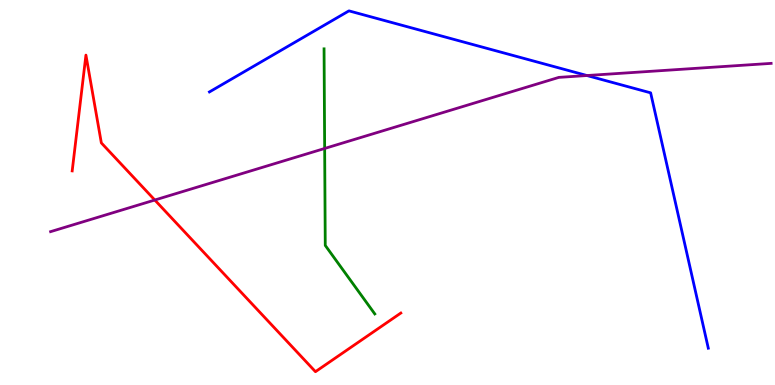[{'lines': ['blue', 'red'], 'intersections': []}, {'lines': ['green', 'red'], 'intersections': []}, {'lines': ['purple', 'red'], 'intersections': [{'x': 2.0, 'y': 4.8}]}, {'lines': ['blue', 'green'], 'intersections': []}, {'lines': ['blue', 'purple'], 'intersections': [{'x': 7.57, 'y': 8.04}]}, {'lines': ['green', 'purple'], 'intersections': [{'x': 4.19, 'y': 6.14}]}]